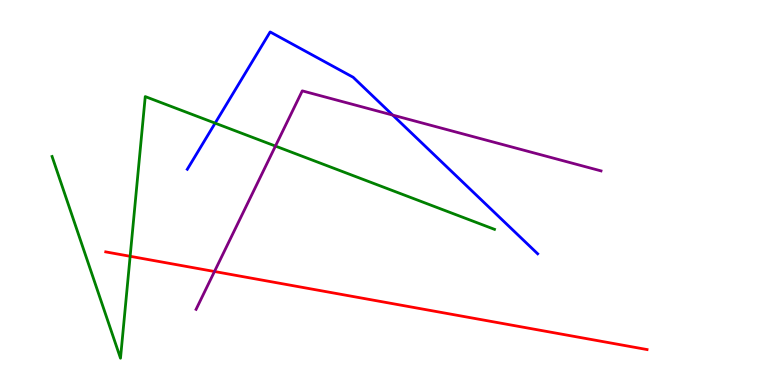[{'lines': ['blue', 'red'], 'intersections': []}, {'lines': ['green', 'red'], 'intersections': [{'x': 1.68, 'y': 3.34}]}, {'lines': ['purple', 'red'], 'intersections': [{'x': 2.77, 'y': 2.95}]}, {'lines': ['blue', 'green'], 'intersections': [{'x': 2.78, 'y': 6.8}]}, {'lines': ['blue', 'purple'], 'intersections': [{'x': 5.07, 'y': 7.01}]}, {'lines': ['green', 'purple'], 'intersections': [{'x': 3.55, 'y': 6.21}]}]